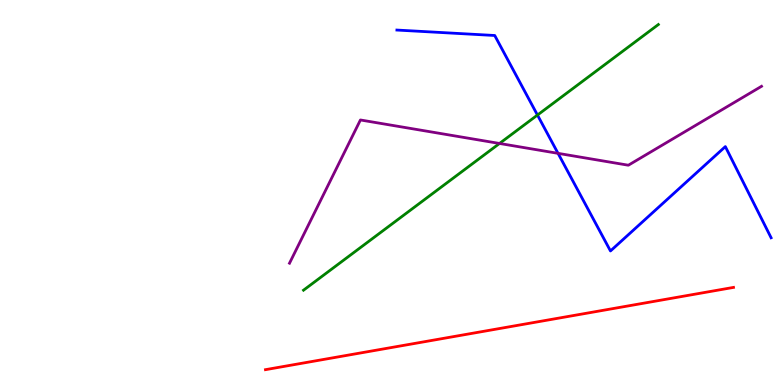[{'lines': ['blue', 'red'], 'intersections': []}, {'lines': ['green', 'red'], 'intersections': []}, {'lines': ['purple', 'red'], 'intersections': []}, {'lines': ['blue', 'green'], 'intersections': [{'x': 6.94, 'y': 7.01}]}, {'lines': ['blue', 'purple'], 'intersections': [{'x': 7.2, 'y': 6.02}]}, {'lines': ['green', 'purple'], 'intersections': [{'x': 6.45, 'y': 6.27}]}]